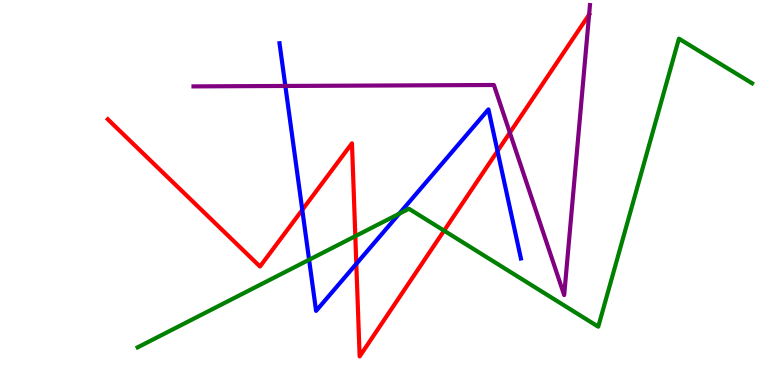[{'lines': ['blue', 'red'], 'intersections': [{'x': 3.9, 'y': 4.55}, {'x': 4.6, 'y': 3.15}, {'x': 6.42, 'y': 6.08}]}, {'lines': ['green', 'red'], 'intersections': [{'x': 4.58, 'y': 3.87}, {'x': 5.73, 'y': 4.01}]}, {'lines': ['purple', 'red'], 'intersections': [{'x': 6.58, 'y': 6.55}, {'x': 7.6, 'y': 9.62}]}, {'lines': ['blue', 'green'], 'intersections': [{'x': 3.99, 'y': 3.25}, {'x': 5.15, 'y': 4.45}]}, {'lines': ['blue', 'purple'], 'intersections': [{'x': 3.68, 'y': 7.77}]}, {'lines': ['green', 'purple'], 'intersections': []}]